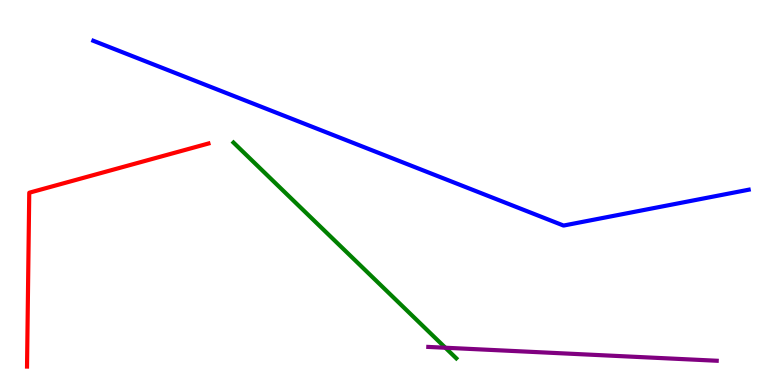[{'lines': ['blue', 'red'], 'intersections': []}, {'lines': ['green', 'red'], 'intersections': []}, {'lines': ['purple', 'red'], 'intersections': []}, {'lines': ['blue', 'green'], 'intersections': []}, {'lines': ['blue', 'purple'], 'intersections': []}, {'lines': ['green', 'purple'], 'intersections': [{'x': 5.75, 'y': 0.968}]}]